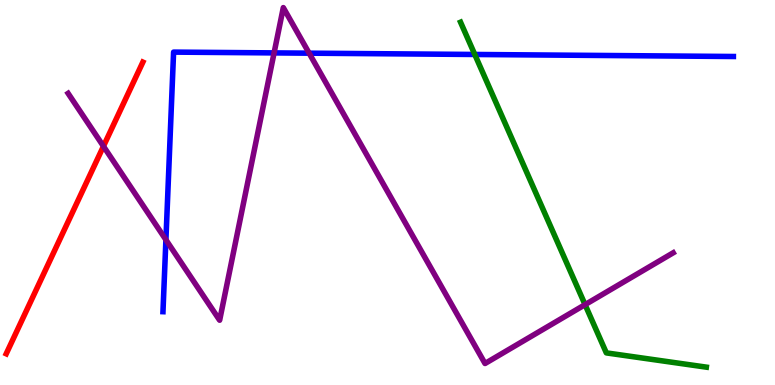[{'lines': ['blue', 'red'], 'intersections': []}, {'lines': ['green', 'red'], 'intersections': []}, {'lines': ['purple', 'red'], 'intersections': [{'x': 1.33, 'y': 6.2}]}, {'lines': ['blue', 'green'], 'intersections': [{'x': 6.13, 'y': 8.59}]}, {'lines': ['blue', 'purple'], 'intersections': [{'x': 2.14, 'y': 3.77}, {'x': 3.54, 'y': 8.63}, {'x': 3.99, 'y': 8.62}]}, {'lines': ['green', 'purple'], 'intersections': [{'x': 7.55, 'y': 2.09}]}]